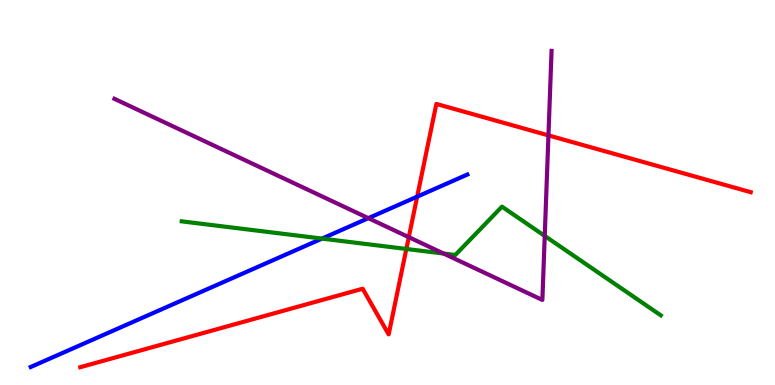[{'lines': ['blue', 'red'], 'intersections': [{'x': 5.38, 'y': 4.89}]}, {'lines': ['green', 'red'], 'intersections': [{'x': 5.24, 'y': 3.53}]}, {'lines': ['purple', 'red'], 'intersections': [{'x': 5.27, 'y': 3.84}, {'x': 7.08, 'y': 6.48}]}, {'lines': ['blue', 'green'], 'intersections': [{'x': 4.16, 'y': 3.8}]}, {'lines': ['blue', 'purple'], 'intersections': [{'x': 4.75, 'y': 4.33}]}, {'lines': ['green', 'purple'], 'intersections': [{'x': 5.72, 'y': 3.41}, {'x': 7.03, 'y': 3.87}]}]